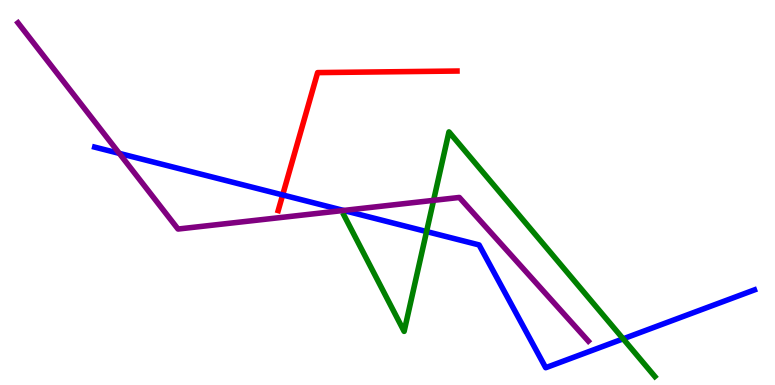[{'lines': ['blue', 'red'], 'intersections': [{'x': 3.65, 'y': 4.94}]}, {'lines': ['green', 'red'], 'intersections': []}, {'lines': ['purple', 'red'], 'intersections': []}, {'lines': ['blue', 'green'], 'intersections': [{'x': 5.5, 'y': 3.99}, {'x': 8.04, 'y': 1.2}]}, {'lines': ['blue', 'purple'], 'intersections': [{'x': 1.54, 'y': 6.02}, {'x': 4.43, 'y': 4.53}]}, {'lines': ['green', 'purple'], 'intersections': [{'x': 5.59, 'y': 4.8}]}]